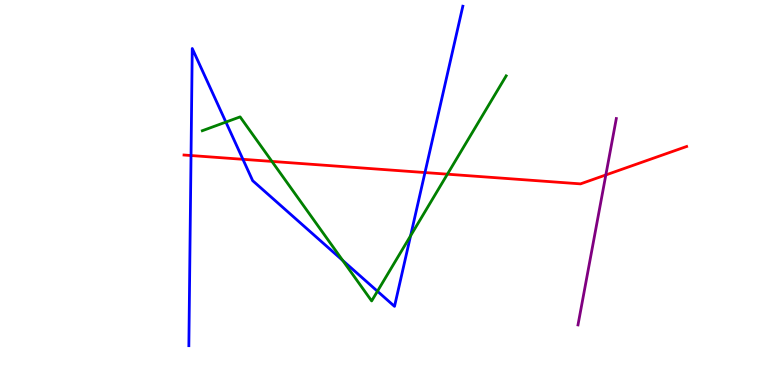[{'lines': ['blue', 'red'], 'intersections': [{'x': 2.46, 'y': 5.96}, {'x': 3.13, 'y': 5.86}, {'x': 5.48, 'y': 5.52}]}, {'lines': ['green', 'red'], 'intersections': [{'x': 3.51, 'y': 5.81}, {'x': 5.77, 'y': 5.48}]}, {'lines': ['purple', 'red'], 'intersections': [{'x': 7.82, 'y': 5.46}]}, {'lines': ['blue', 'green'], 'intersections': [{'x': 2.91, 'y': 6.83}, {'x': 4.42, 'y': 3.23}, {'x': 4.87, 'y': 2.44}, {'x': 5.3, 'y': 3.88}]}, {'lines': ['blue', 'purple'], 'intersections': []}, {'lines': ['green', 'purple'], 'intersections': []}]